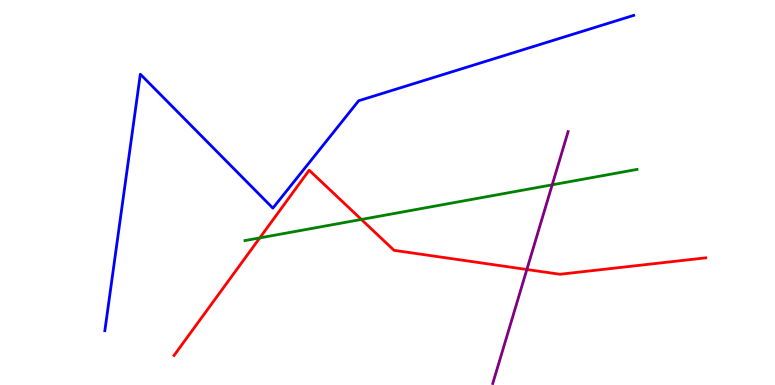[{'lines': ['blue', 'red'], 'intersections': []}, {'lines': ['green', 'red'], 'intersections': [{'x': 3.35, 'y': 3.82}, {'x': 4.66, 'y': 4.3}]}, {'lines': ['purple', 'red'], 'intersections': [{'x': 6.8, 'y': 3.0}]}, {'lines': ['blue', 'green'], 'intersections': []}, {'lines': ['blue', 'purple'], 'intersections': []}, {'lines': ['green', 'purple'], 'intersections': [{'x': 7.13, 'y': 5.2}]}]